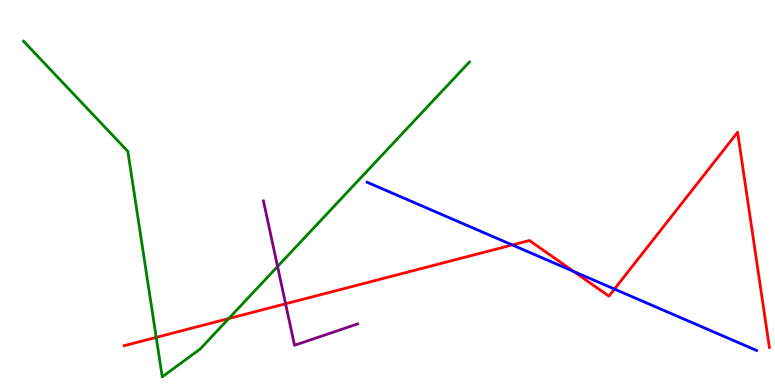[{'lines': ['blue', 'red'], 'intersections': [{'x': 6.61, 'y': 3.64}, {'x': 7.4, 'y': 2.95}, {'x': 7.93, 'y': 2.49}]}, {'lines': ['green', 'red'], 'intersections': [{'x': 2.02, 'y': 1.24}, {'x': 2.95, 'y': 1.73}]}, {'lines': ['purple', 'red'], 'intersections': [{'x': 3.69, 'y': 2.11}]}, {'lines': ['blue', 'green'], 'intersections': []}, {'lines': ['blue', 'purple'], 'intersections': []}, {'lines': ['green', 'purple'], 'intersections': [{'x': 3.58, 'y': 3.08}]}]